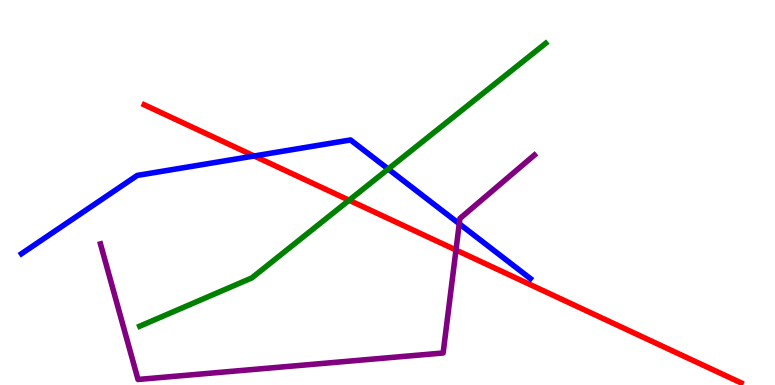[{'lines': ['blue', 'red'], 'intersections': [{'x': 3.28, 'y': 5.95}]}, {'lines': ['green', 'red'], 'intersections': [{'x': 4.5, 'y': 4.8}]}, {'lines': ['purple', 'red'], 'intersections': [{'x': 5.88, 'y': 3.51}]}, {'lines': ['blue', 'green'], 'intersections': [{'x': 5.01, 'y': 5.61}]}, {'lines': ['blue', 'purple'], 'intersections': [{'x': 5.93, 'y': 4.19}]}, {'lines': ['green', 'purple'], 'intersections': []}]